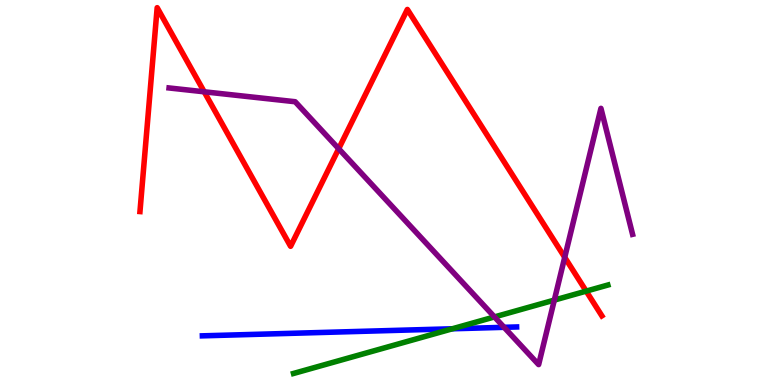[{'lines': ['blue', 'red'], 'intersections': []}, {'lines': ['green', 'red'], 'intersections': [{'x': 7.56, 'y': 2.44}]}, {'lines': ['purple', 'red'], 'intersections': [{'x': 2.63, 'y': 7.62}, {'x': 4.37, 'y': 6.14}, {'x': 7.29, 'y': 3.32}]}, {'lines': ['blue', 'green'], 'intersections': [{'x': 5.84, 'y': 1.46}]}, {'lines': ['blue', 'purple'], 'intersections': [{'x': 6.5, 'y': 1.5}]}, {'lines': ['green', 'purple'], 'intersections': [{'x': 6.38, 'y': 1.77}, {'x': 7.15, 'y': 2.21}]}]